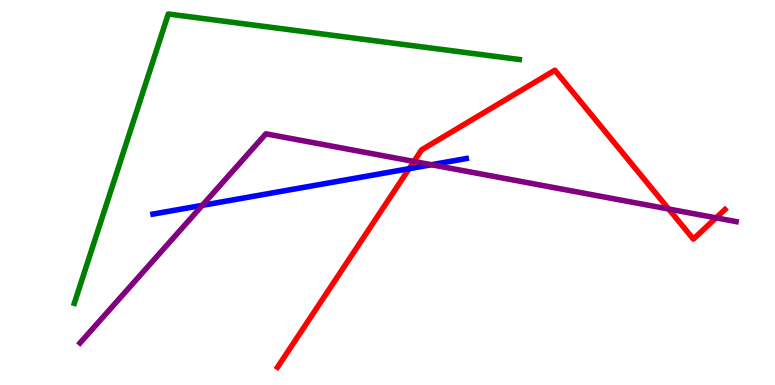[{'lines': ['blue', 'red'], 'intersections': [{'x': 5.28, 'y': 5.62}]}, {'lines': ['green', 'red'], 'intersections': []}, {'lines': ['purple', 'red'], 'intersections': [{'x': 5.34, 'y': 5.81}, {'x': 8.63, 'y': 4.57}, {'x': 9.24, 'y': 4.34}]}, {'lines': ['blue', 'green'], 'intersections': []}, {'lines': ['blue', 'purple'], 'intersections': [{'x': 2.61, 'y': 4.67}, {'x': 5.57, 'y': 5.72}]}, {'lines': ['green', 'purple'], 'intersections': []}]